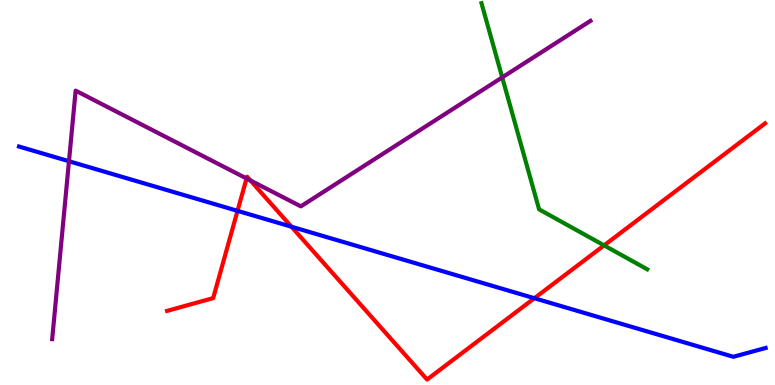[{'lines': ['blue', 'red'], 'intersections': [{'x': 3.06, 'y': 4.52}, {'x': 3.76, 'y': 4.11}, {'x': 6.9, 'y': 2.25}]}, {'lines': ['green', 'red'], 'intersections': [{'x': 7.79, 'y': 3.63}]}, {'lines': ['purple', 'red'], 'intersections': [{'x': 3.18, 'y': 5.36}, {'x': 3.23, 'y': 5.31}]}, {'lines': ['blue', 'green'], 'intersections': []}, {'lines': ['blue', 'purple'], 'intersections': [{'x': 0.89, 'y': 5.81}]}, {'lines': ['green', 'purple'], 'intersections': [{'x': 6.48, 'y': 7.99}]}]